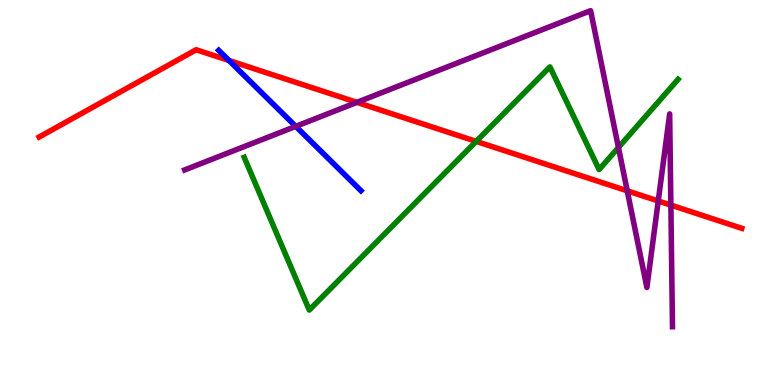[{'lines': ['blue', 'red'], 'intersections': [{'x': 2.95, 'y': 8.43}]}, {'lines': ['green', 'red'], 'intersections': [{'x': 6.14, 'y': 6.33}]}, {'lines': ['purple', 'red'], 'intersections': [{'x': 4.61, 'y': 7.34}, {'x': 8.09, 'y': 5.04}, {'x': 8.49, 'y': 4.78}, {'x': 8.66, 'y': 4.67}]}, {'lines': ['blue', 'green'], 'intersections': []}, {'lines': ['blue', 'purple'], 'intersections': [{'x': 3.82, 'y': 6.72}]}, {'lines': ['green', 'purple'], 'intersections': [{'x': 7.98, 'y': 6.17}]}]